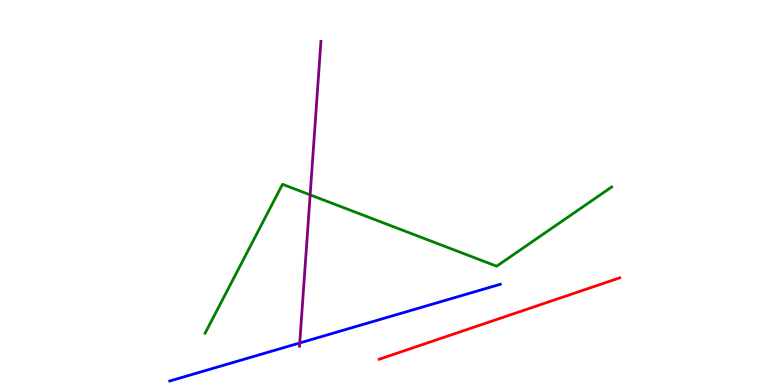[{'lines': ['blue', 'red'], 'intersections': []}, {'lines': ['green', 'red'], 'intersections': []}, {'lines': ['purple', 'red'], 'intersections': []}, {'lines': ['blue', 'green'], 'intersections': []}, {'lines': ['blue', 'purple'], 'intersections': [{'x': 3.87, 'y': 1.09}]}, {'lines': ['green', 'purple'], 'intersections': [{'x': 4.0, 'y': 4.94}]}]